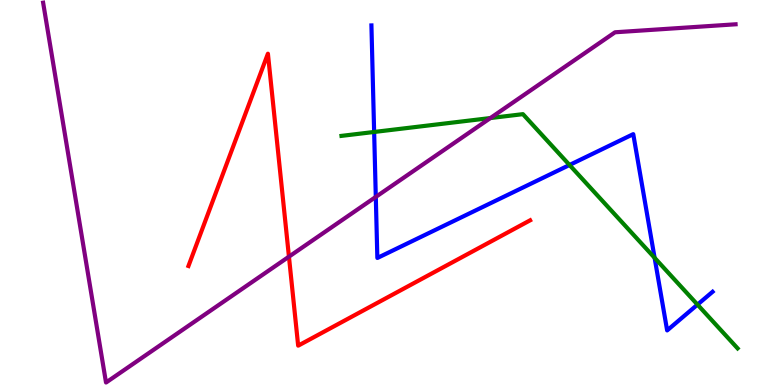[{'lines': ['blue', 'red'], 'intersections': []}, {'lines': ['green', 'red'], 'intersections': []}, {'lines': ['purple', 'red'], 'intersections': [{'x': 3.73, 'y': 3.33}]}, {'lines': ['blue', 'green'], 'intersections': [{'x': 4.83, 'y': 6.57}, {'x': 7.35, 'y': 5.71}, {'x': 8.45, 'y': 3.3}, {'x': 9.0, 'y': 2.09}]}, {'lines': ['blue', 'purple'], 'intersections': [{'x': 4.85, 'y': 4.89}]}, {'lines': ['green', 'purple'], 'intersections': [{'x': 6.33, 'y': 6.93}]}]